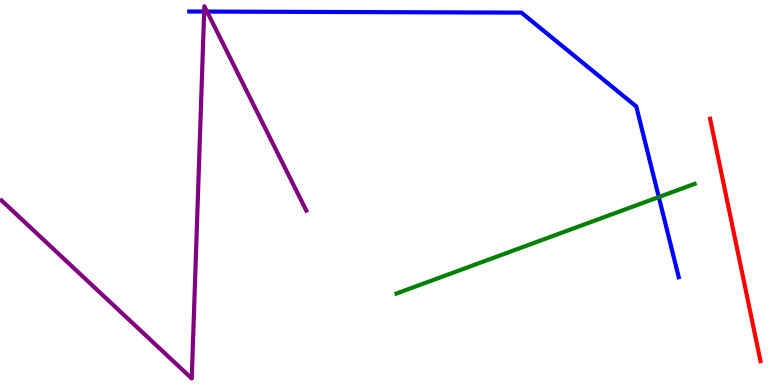[{'lines': ['blue', 'red'], 'intersections': []}, {'lines': ['green', 'red'], 'intersections': []}, {'lines': ['purple', 'red'], 'intersections': []}, {'lines': ['blue', 'green'], 'intersections': [{'x': 8.5, 'y': 4.88}]}, {'lines': ['blue', 'purple'], 'intersections': [{'x': 2.63, 'y': 9.7}, {'x': 2.67, 'y': 9.7}]}, {'lines': ['green', 'purple'], 'intersections': []}]